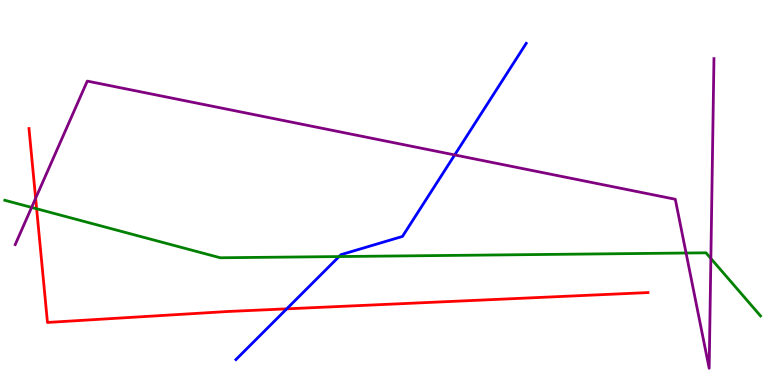[{'lines': ['blue', 'red'], 'intersections': [{'x': 3.7, 'y': 1.98}]}, {'lines': ['green', 'red'], 'intersections': [{'x': 0.473, 'y': 4.58}]}, {'lines': ['purple', 'red'], 'intersections': [{'x': 0.46, 'y': 4.85}]}, {'lines': ['blue', 'green'], 'intersections': [{'x': 4.38, 'y': 3.34}]}, {'lines': ['blue', 'purple'], 'intersections': [{'x': 5.87, 'y': 5.98}]}, {'lines': ['green', 'purple'], 'intersections': [{'x': 0.408, 'y': 4.61}, {'x': 8.85, 'y': 3.43}, {'x': 9.17, 'y': 3.29}]}]